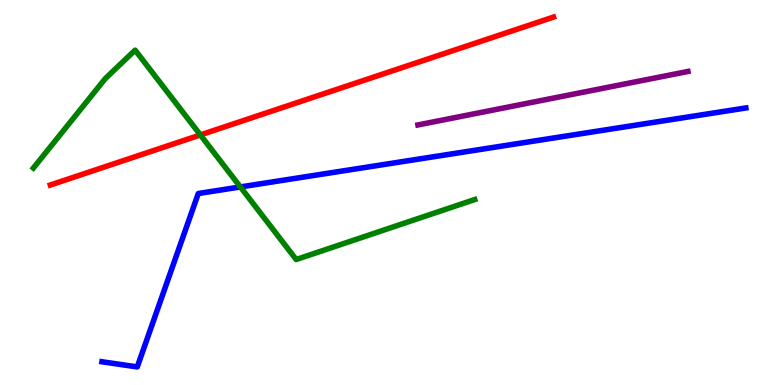[{'lines': ['blue', 'red'], 'intersections': []}, {'lines': ['green', 'red'], 'intersections': [{'x': 2.59, 'y': 6.49}]}, {'lines': ['purple', 'red'], 'intersections': []}, {'lines': ['blue', 'green'], 'intersections': [{'x': 3.1, 'y': 5.14}]}, {'lines': ['blue', 'purple'], 'intersections': []}, {'lines': ['green', 'purple'], 'intersections': []}]